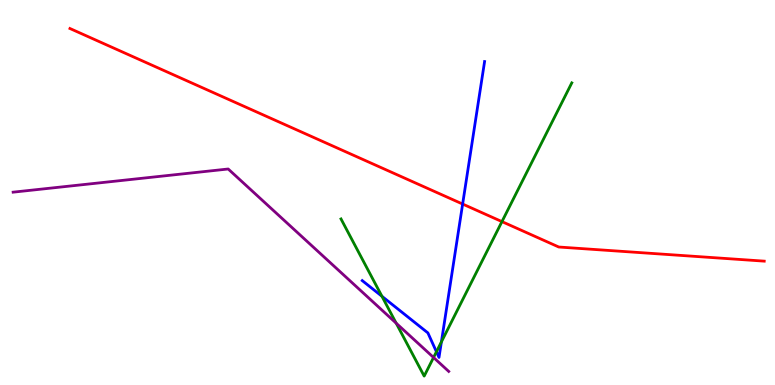[{'lines': ['blue', 'red'], 'intersections': [{'x': 5.97, 'y': 4.7}]}, {'lines': ['green', 'red'], 'intersections': [{'x': 6.48, 'y': 4.24}]}, {'lines': ['purple', 'red'], 'intersections': []}, {'lines': ['blue', 'green'], 'intersections': [{'x': 4.93, 'y': 2.3}, {'x': 5.63, 'y': 0.863}, {'x': 5.7, 'y': 1.12}]}, {'lines': ['blue', 'purple'], 'intersections': []}, {'lines': ['green', 'purple'], 'intersections': [{'x': 5.11, 'y': 1.61}, {'x': 5.59, 'y': 0.715}]}]